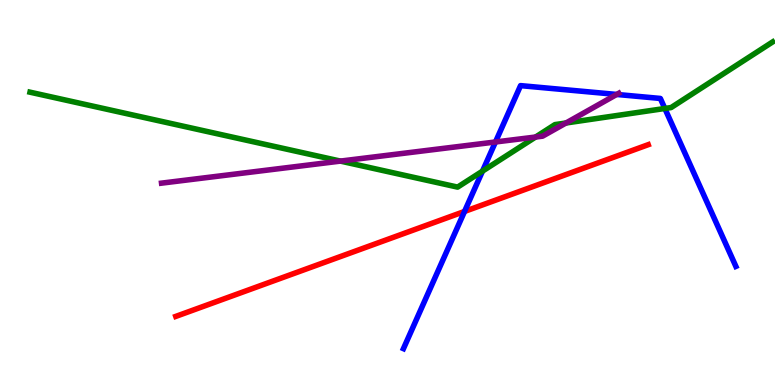[{'lines': ['blue', 'red'], 'intersections': [{'x': 5.99, 'y': 4.51}]}, {'lines': ['green', 'red'], 'intersections': []}, {'lines': ['purple', 'red'], 'intersections': []}, {'lines': ['blue', 'green'], 'intersections': [{'x': 6.23, 'y': 5.56}, {'x': 8.58, 'y': 7.18}]}, {'lines': ['blue', 'purple'], 'intersections': [{'x': 6.39, 'y': 6.31}, {'x': 7.96, 'y': 7.55}]}, {'lines': ['green', 'purple'], 'intersections': [{'x': 4.39, 'y': 5.82}, {'x': 6.91, 'y': 6.44}, {'x': 7.3, 'y': 6.81}]}]